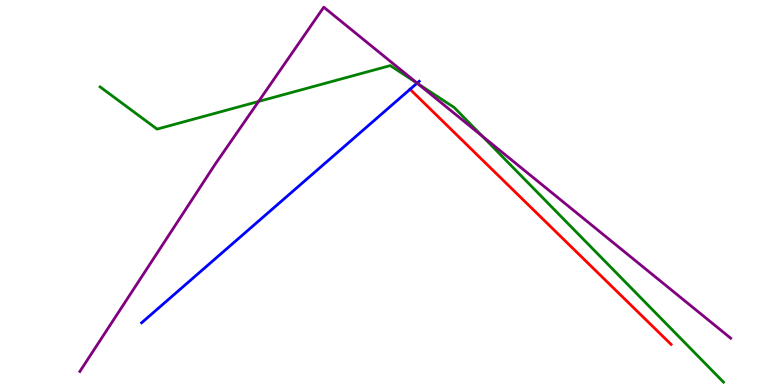[{'lines': ['blue', 'red'], 'intersections': [{'x': 5.29, 'y': 7.68}]}, {'lines': ['green', 'red'], 'intersections': []}, {'lines': ['purple', 'red'], 'intersections': []}, {'lines': ['blue', 'green'], 'intersections': [{'x': 5.38, 'y': 7.84}]}, {'lines': ['blue', 'purple'], 'intersections': [{'x': 5.38, 'y': 7.84}]}, {'lines': ['green', 'purple'], 'intersections': [{'x': 3.34, 'y': 7.36}, {'x': 5.39, 'y': 7.83}, {'x': 6.22, 'y': 6.47}]}]